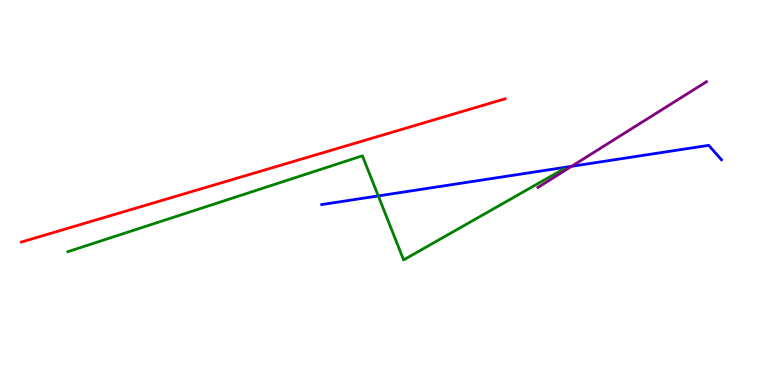[{'lines': ['blue', 'red'], 'intersections': []}, {'lines': ['green', 'red'], 'intersections': []}, {'lines': ['purple', 'red'], 'intersections': []}, {'lines': ['blue', 'green'], 'intersections': [{'x': 4.88, 'y': 4.91}]}, {'lines': ['blue', 'purple'], 'intersections': [{'x': 7.38, 'y': 5.68}]}, {'lines': ['green', 'purple'], 'intersections': []}]